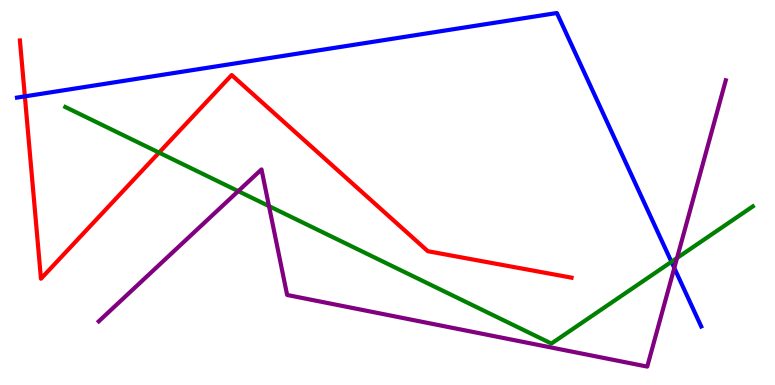[{'lines': ['blue', 'red'], 'intersections': [{'x': 0.321, 'y': 7.5}]}, {'lines': ['green', 'red'], 'intersections': [{'x': 2.05, 'y': 6.04}]}, {'lines': ['purple', 'red'], 'intersections': []}, {'lines': ['blue', 'green'], 'intersections': [{'x': 8.66, 'y': 3.2}]}, {'lines': ['blue', 'purple'], 'intersections': [{'x': 8.7, 'y': 3.04}]}, {'lines': ['green', 'purple'], 'intersections': [{'x': 3.07, 'y': 5.04}, {'x': 3.47, 'y': 4.65}, {'x': 8.74, 'y': 3.3}]}]